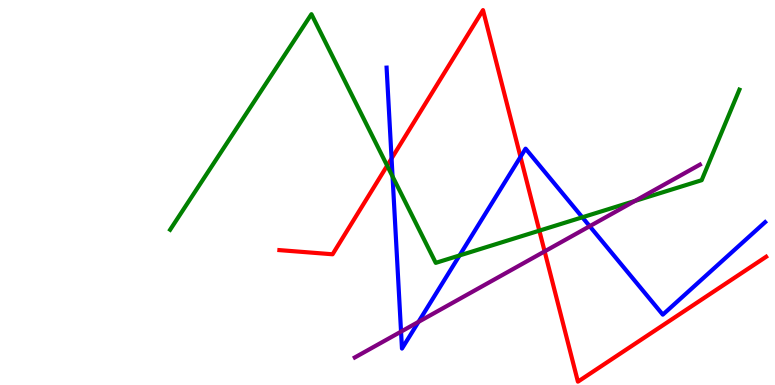[{'lines': ['blue', 'red'], 'intersections': [{'x': 5.05, 'y': 5.88}, {'x': 6.72, 'y': 5.93}]}, {'lines': ['green', 'red'], 'intersections': [{'x': 5.0, 'y': 5.7}, {'x': 6.96, 'y': 4.01}]}, {'lines': ['purple', 'red'], 'intersections': [{'x': 7.03, 'y': 3.47}]}, {'lines': ['blue', 'green'], 'intersections': [{'x': 5.07, 'y': 5.42}, {'x': 5.93, 'y': 3.36}, {'x': 7.51, 'y': 4.36}]}, {'lines': ['blue', 'purple'], 'intersections': [{'x': 5.17, 'y': 1.39}, {'x': 5.4, 'y': 1.64}, {'x': 7.61, 'y': 4.12}]}, {'lines': ['green', 'purple'], 'intersections': [{'x': 8.19, 'y': 4.78}]}]